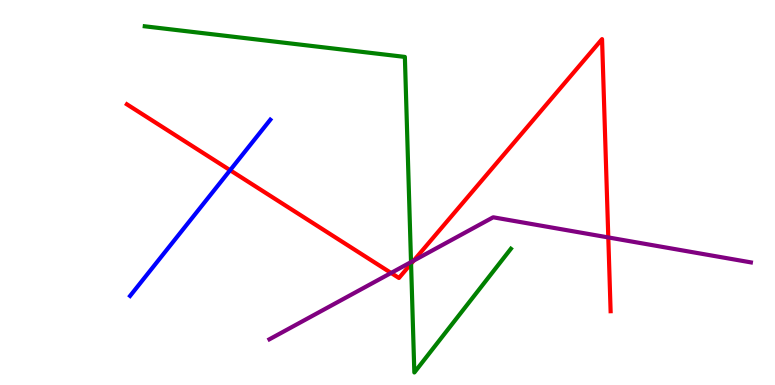[{'lines': ['blue', 'red'], 'intersections': [{'x': 2.97, 'y': 5.58}]}, {'lines': ['green', 'red'], 'intersections': [{'x': 5.3, 'y': 3.15}]}, {'lines': ['purple', 'red'], 'intersections': [{'x': 5.05, 'y': 2.91}, {'x': 5.34, 'y': 3.23}, {'x': 7.85, 'y': 3.83}]}, {'lines': ['blue', 'green'], 'intersections': []}, {'lines': ['blue', 'purple'], 'intersections': []}, {'lines': ['green', 'purple'], 'intersections': [{'x': 5.3, 'y': 3.19}]}]